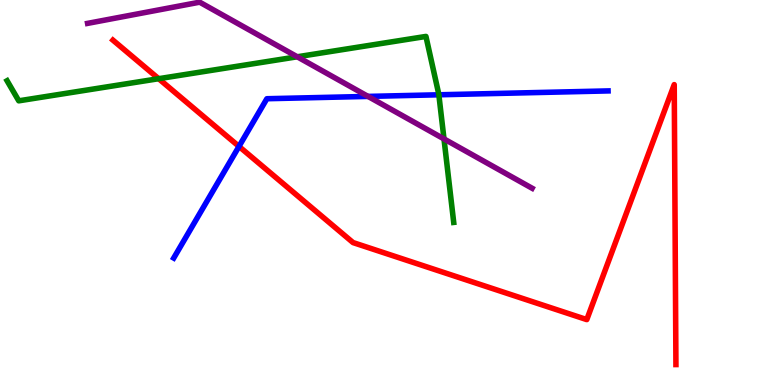[{'lines': ['blue', 'red'], 'intersections': [{'x': 3.08, 'y': 6.2}]}, {'lines': ['green', 'red'], 'intersections': [{'x': 2.05, 'y': 7.96}]}, {'lines': ['purple', 'red'], 'intersections': []}, {'lines': ['blue', 'green'], 'intersections': [{'x': 5.66, 'y': 7.54}]}, {'lines': ['blue', 'purple'], 'intersections': [{'x': 4.75, 'y': 7.5}]}, {'lines': ['green', 'purple'], 'intersections': [{'x': 3.84, 'y': 8.53}, {'x': 5.73, 'y': 6.39}]}]